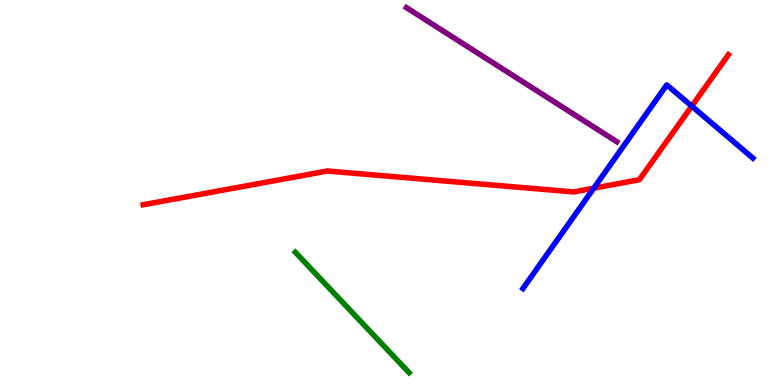[{'lines': ['blue', 'red'], 'intersections': [{'x': 7.66, 'y': 5.11}, {'x': 8.93, 'y': 7.24}]}, {'lines': ['green', 'red'], 'intersections': []}, {'lines': ['purple', 'red'], 'intersections': []}, {'lines': ['blue', 'green'], 'intersections': []}, {'lines': ['blue', 'purple'], 'intersections': []}, {'lines': ['green', 'purple'], 'intersections': []}]